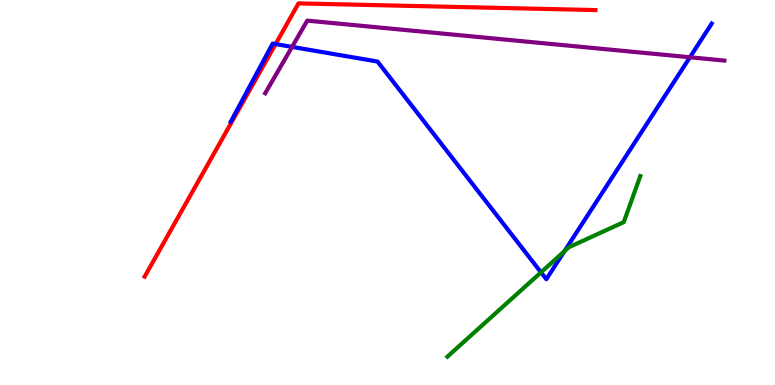[{'lines': ['blue', 'red'], 'intersections': [{'x': 3.56, 'y': 8.86}]}, {'lines': ['green', 'red'], 'intersections': []}, {'lines': ['purple', 'red'], 'intersections': []}, {'lines': ['blue', 'green'], 'intersections': [{'x': 6.98, 'y': 2.93}, {'x': 7.28, 'y': 3.47}]}, {'lines': ['blue', 'purple'], 'intersections': [{'x': 3.77, 'y': 8.78}, {'x': 8.9, 'y': 8.51}]}, {'lines': ['green', 'purple'], 'intersections': []}]